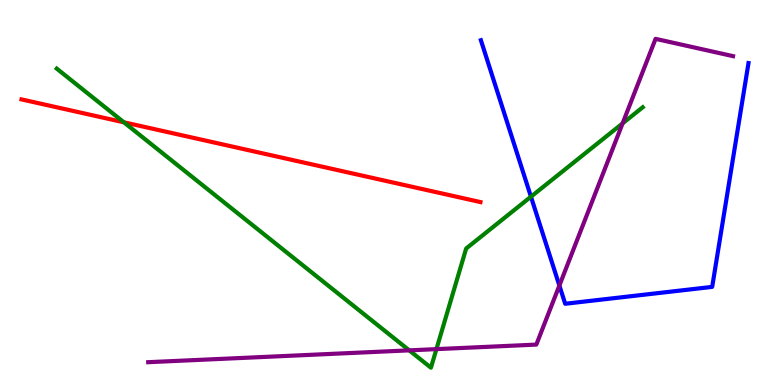[{'lines': ['blue', 'red'], 'intersections': []}, {'lines': ['green', 'red'], 'intersections': [{'x': 1.6, 'y': 6.82}]}, {'lines': ['purple', 'red'], 'intersections': []}, {'lines': ['blue', 'green'], 'intersections': [{'x': 6.85, 'y': 4.89}]}, {'lines': ['blue', 'purple'], 'intersections': [{'x': 7.22, 'y': 2.58}]}, {'lines': ['green', 'purple'], 'intersections': [{'x': 5.28, 'y': 0.9}, {'x': 5.63, 'y': 0.932}, {'x': 8.03, 'y': 6.8}]}]